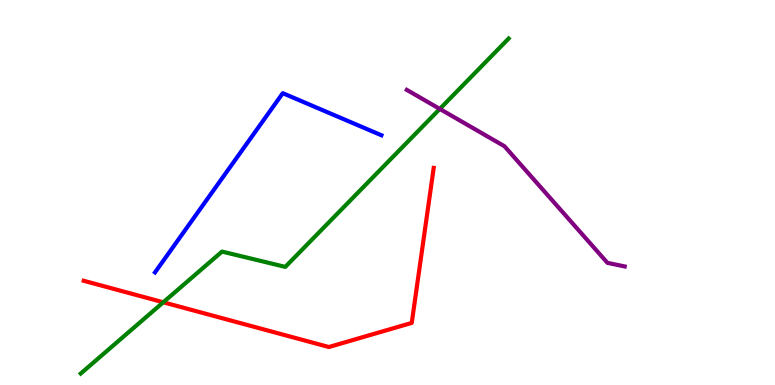[{'lines': ['blue', 'red'], 'intersections': []}, {'lines': ['green', 'red'], 'intersections': [{'x': 2.11, 'y': 2.15}]}, {'lines': ['purple', 'red'], 'intersections': []}, {'lines': ['blue', 'green'], 'intersections': []}, {'lines': ['blue', 'purple'], 'intersections': []}, {'lines': ['green', 'purple'], 'intersections': [{'x': 5.67, 'y': 7.17}]}]